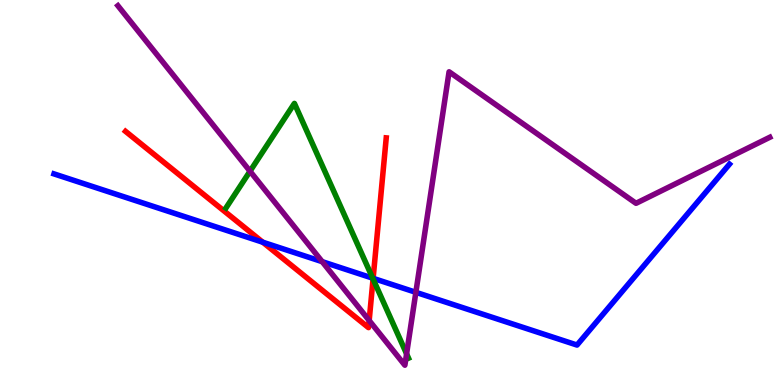[{'lines': ['blue', 'red'], 'intersections': [{'x': 3.39, 'y': 3.71}, {'x': 4.81, 'y': 2.77}]}, {'lines': ['green', 'red'], 'intersections': [{'x': 4.81, 'y': 2.75}]}, {'lines': ['purple', 'red'], 'intersections': [{'x': 4.76, 'y': 1.68}]}, {'lines': ['blue', 'green'], 'intersections': [{'x': 4.81, 'y': 2.77}]}, {'lines': ['blue', 'purple'], 'intersections': [{'x': 4.16, 'y': 3.2}, {'x': 5.37, 'y': 2.41}]}, {'lines': ['green', 'purple'], 'intersections': [{'x': 3.23, 'y': 5.55}, {'x': 5.25, 'y': 0.809}]}]